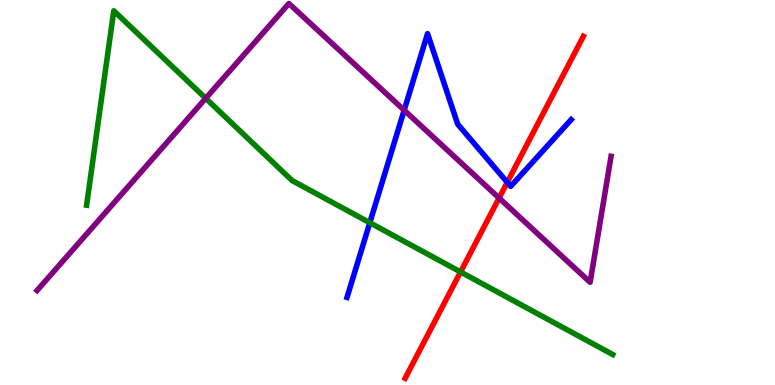[{'lines': ['blue', 'red'], 'intersections': [{'x': 6.55, 'y': 5.26}]}, {'lines': ['green', 'red'], 'intersections': [{'x': 5.94, 'y': 2.94}]}, {'lines': ['purple', 'red'], 'intersections': [{'x': 6.44, 'y': 4.86}]}, {'lines': ['blue', 'green'], 'intersections': [{'x': 4.77, 'y': 4.22}]}, {'lines': ['blue', 'purple'], 'intersections': [{'x': 5.22, 'y': 7.14}]}, {'lines': ['green', 'purple'], 'intersections': [{'x': 2.65, 'y': 7.45}]}]